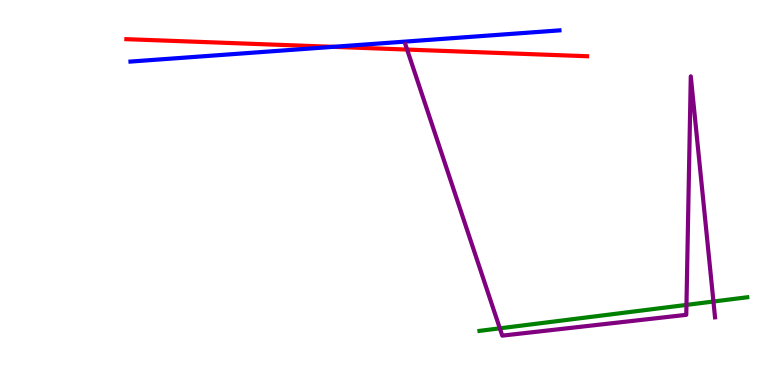[{'lines': ['blue', 'red'], 'intersections': [{'x': 4.3, 'y': 8.78}]}, {'lines': ['green', 'red'], 'intersections': []}, {'lines': ['purple', 'red'], 'intersections': [{'x': 5.25, 'y': 8.71}]}, {'lines': ['blue', 'green'], 'intersections': []}, {'lines': ['blue', 'purple'], 'intersections': []}, {'lines': ['green', 'purple'], 'intersections': [{'x': 6.45, 'y': 1.47}, {'x': 8.86, 'y': 2.08}, {'x': 9.21, 'y': 2.17}]}]